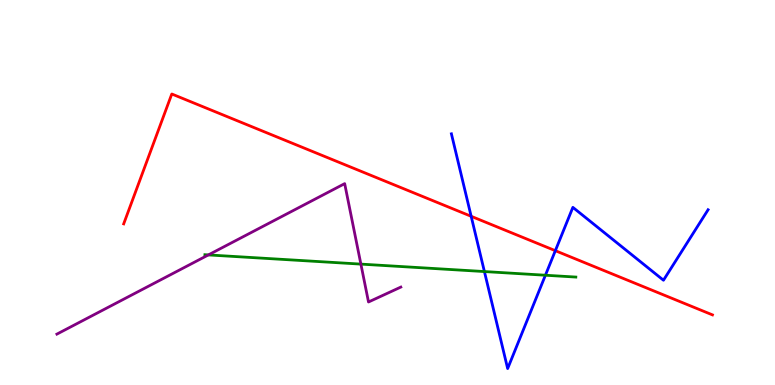[{'lines': ['blue', 'red'], 'intersections': [{'x': 6.08, 'y': 4.38}, {'x': 7.17, 'y': 3.49}]}, {'lines': ['green', 'red'], 'intersections': []}, {'lines': ['purple', 'red'], 'intersections': []}, {'lines': ['blue', 'green'], 'intersections': [{'x': 6.25, 'y': 2.95}, {'x': 7.04, 'y': 2.85}]}, {'lines': ['blue', 'purple'], 'intersections': []}, {'lines': ['green', 'purple'], 'intersections': [{'x': 2.69, 'y': 3.38}, {'x': 4.66, 'y': 3.14}]}]